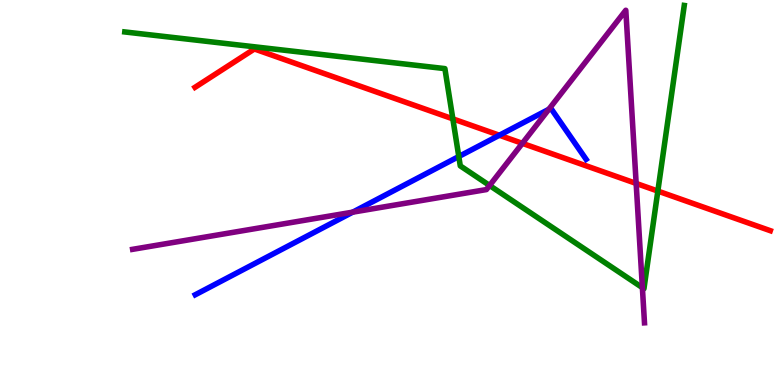[{'lines': ['blue', 'red'], 'intersections': [{'x': 6.44, 'y': 6.49}]}, {'lines': ['green', 'red'], 'intersections': [{'x': 5.84, 'y': 6.91}, {'x': 8.49, 'y': 5.04}]}, {'lines': ['purple', 'red'], 'intersections': [{'x': 6.74, 'y': 6.28}, {'x': 8.21, 'y': 5.24}]}, {'lines': ['blue', 'green'], 'intersections': [{'x': 5.92, 'y': 5.93}]}, {'lines': ['blue', 'purple'], 'intersections': [{'x': 4.55, 'y': 4.49}, {'x': 7.08, 'y': 7.16}]}, {'lines': ['green', 'purple'], 'intersections': [{'x': 6.32, 'y': 5.18}, {'x': 8.29, 'y': 2.53}]}]